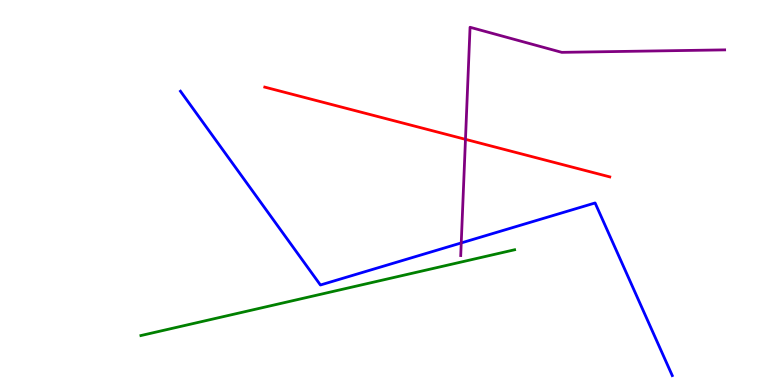[{'lines': ['blue', 'red'], 'intersections': []}, {'lines': ['green', 'red'], 'intersections': []}, {'lines': ['purple', 'red'], 'intersections': [{'x': 6.01, 'y': 6.38}]}, {'lines': ['blue', 'green'], 'intersections': []}, {'lines': ['blue', 'purple'], 'intersections': [{'x': 5.95, 'y': 3.69}]}, {'lines': ['green', 'purple'], 'intersections': []}]